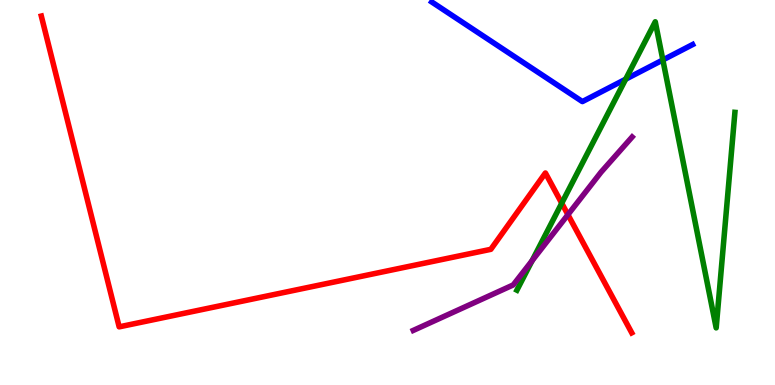[{'lines': ['blue', 'red'], 'intersections': []}, {'lines': ['green', 'red'], 'intersections': [{'x': 7.25, 'y': 4.72}]}, {'lines': ['purple', 'red'], 'intersections': [{'x': 7.33, 'y': 4.42}]}, {'lines': ['blue', 'green'], 'intersections': [{'x': 8.07, 'y': 7.94}, {'x': 8.55, 'y': 8.44}]}, {'lines': ['blue', 'purple'], 'intersections': []}, {'lines': ['green', 'purple'], 'intersections': [{'x': 6.87, 'y': 3.23}]}]